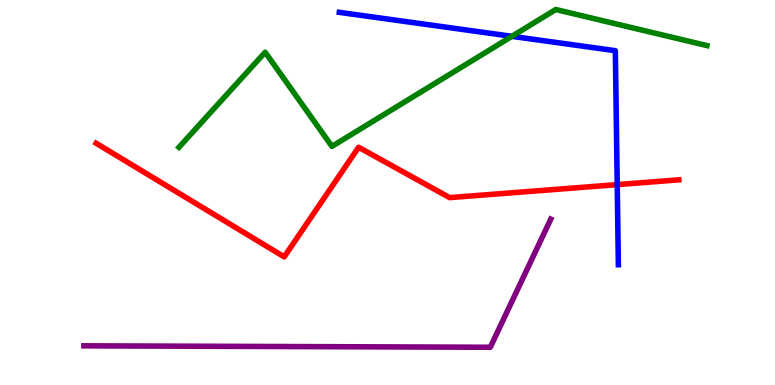[{'lines': ['blue', 'red'], 'intersections': [{'x': 7.96, 'y': 5.2}]}, {'lines': ['green', 'red'], 'intersections': []}, {'lines': ['purple', 'red'], 'intersections': []}, {'lines': ['blue', 'green'], 'intersections': [{'x': 6.61, 'y': 9.06}]}, {'lines': ['blue', 'purple'], 'intersections': []}, {'lines': ['green', 'purple'], 'intersections': []}]